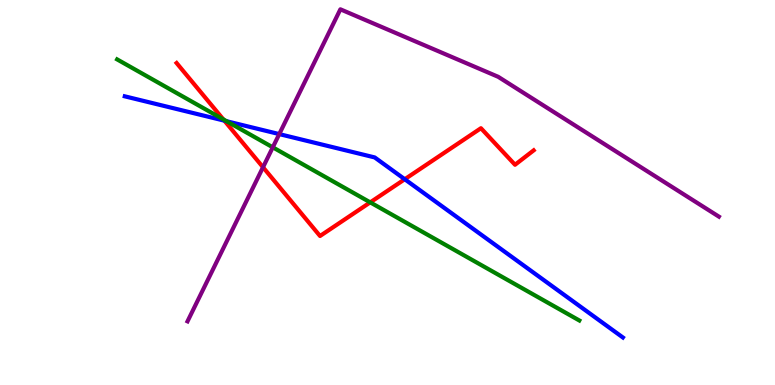[{'lines': ['blue', 'red'], 'intersections': [{'x': 2.9, 'y': 6.87}, {'x': 5.22, 'y': 5.34}]}, {'lines': ['green', 'red'], 'intersections': [{'x': 2.88, 'y': 6.9}, {'x': 4.78, 'y': 4.74}]}, {'lines': ['purple', 'red'], 'intersections': [{'x': 3.39, 'y': 5.66}]}, {'lines': ['blue', 'green'], 'intersections': [{'x': 2.92, 'y': 6.85}]}, {'lines': ['blue', 'purple'], 'intersections': [{'x': 3.6, 'y': 6.52}]}, {'lines': ['green', 'purple'], 'intersections': [{'x': 3.52, 'y': 6.17}]}]